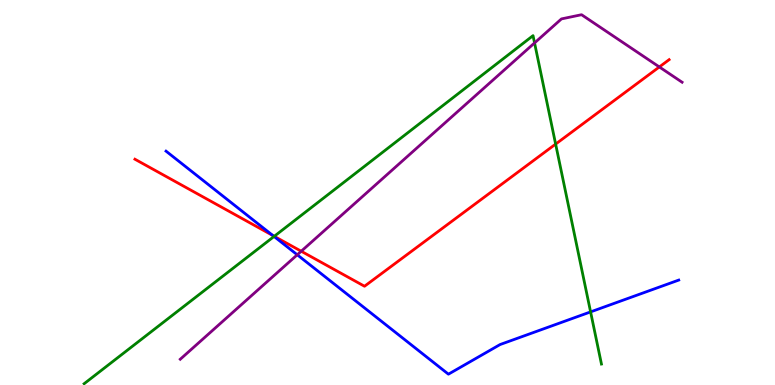[{'lines': ['blue', 'red'], 'intersections': [{'x': 3.52, 'y': 3.88}]}, {'lines': ['green', 'red'], 'intersections': [{'x': 3.54, 'y': 3.86}, {'x': 7.17, 'y': 6.26}]}, {'lines': ['purple', 'red'], 'intersections': [{'x': 3.89, 'y': 3.47}, {'x': 8.51, 'y': 8.26}]}, {'lines': ['blue', 'green'], 'intersections': [{'x': 3.54, 'y': 3.86}, {'x': 7.62, 'y': 1.9}]}, {'lines': ['blue', 'purple'], 'intersections': [{'x': 3.84, 'y': 3.38}]}, {'lines': ['green', 'purple'], 'intersections': [{'x': 6.9, 'y': 8.89}]}]